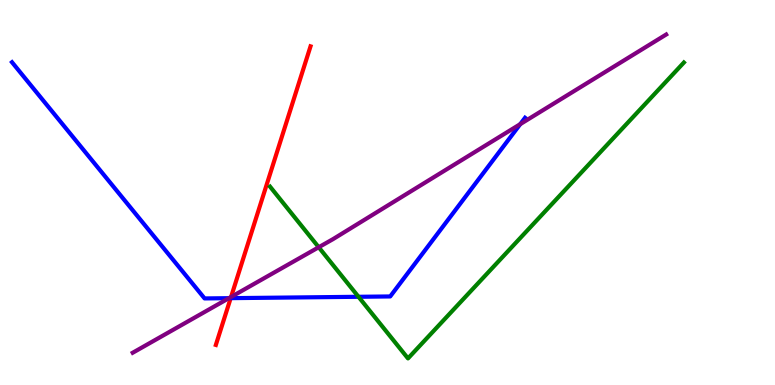[{'lines': ['blue', 'red'], 'intersections': [{'x': 2.98, 'y': 2.26}]}, {'lines': ['green', 'red'], 'intersections': []}, {'lines': ['purple', 'red'], 'intersections': [{'x': 2.98, 'y': 2.29}]}, {'lines': ['blue', 'green'], 'intersections': [{'x': 4.63, 'y': 2.29}]}, {'lines': ['blue', 'purple'], 'intersections': [{'x': 2.95, 'y': 2.26}, {'x': 6.71, 'y': 6.78}]}, {'lines': ['green', 'purple'], 'intersections': [{'x': 4.11, 'y': 3.58}]}]